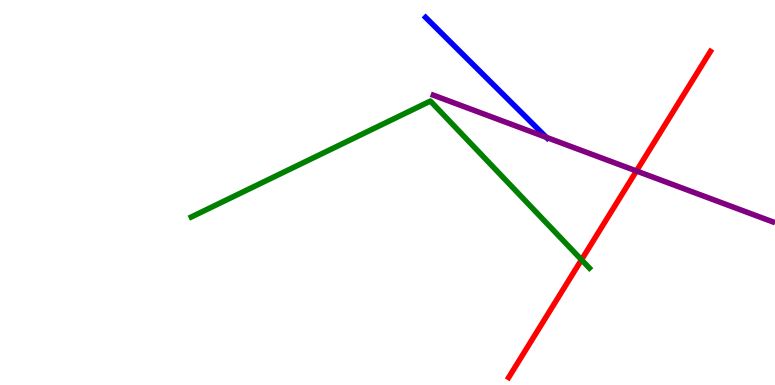[{'lines': ['blue', 'red'], 'intersections': []}, {'lines': ['green', 'red'], 'intersections': [{'x': 7.5, 'y': 3.25}]}, {'lines': ['purple', 'red'], 'intersections': [{'x': 8.21, 'y': 5.56}]}, {'lines': ['blue', 'green'], 'intersections': []}, {'lines': ['blue', 'purple'], 'intersections': [{'x': 7.05, 'y': 6.43}]}, {'lines': ['green', 'purple'], 'intersections': []}]